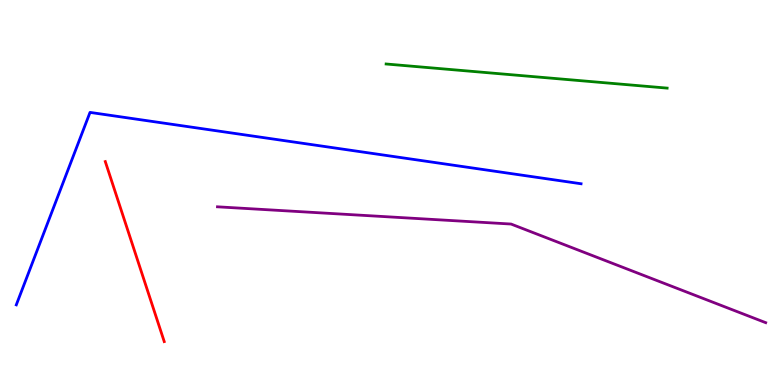[{'lines': ['blue', 'red'], 'intersections': []}, {'lines': ['green', 'red'], 'intersections': []}, {'lines': ['purple', 'red'], 'intersections': []}, {'lines': ['blue', 'green'], 'intersections': []}, {'lines': ['blue', 'purple'], 'intersections': []}, {'lines': ['green', 'purple'], 'intersections': []}]